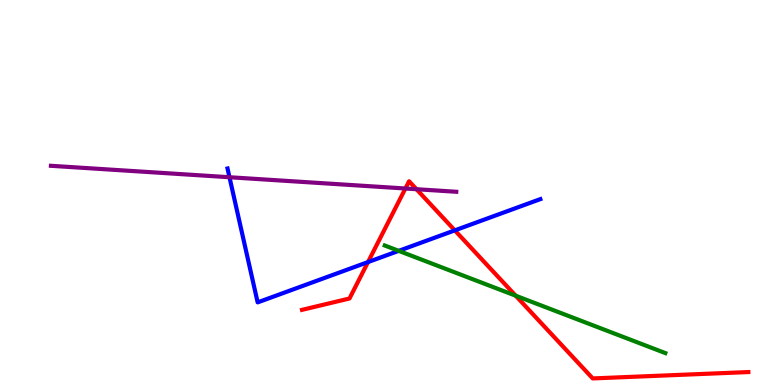[{'lines': ['blue', 'red'], 'intersections': [{'x': 4.75, 'y': 3.19}, {'x': 5.87, 'y': 4.02}]}, {'lines': ['green', 'red'], 'intersections': [{'x': 6.65, 'y': 2.32}]}, {'lines': ['purple', 'red'], 'intersections': [{'x': 5.23, 'y': 5.1}, {'x': 5.37, 'y': 5.09}]}, {'lines': ['blue', 'green'], 'intersections': [{'x': 5.14, 'y': 3.48}]}, {'lines': ['blue', 'purple'], 'intersections': [{'x': 2.96, 'y': 5.4}]}, {'lines': ['green', 'purple'], 'intersections': []}]